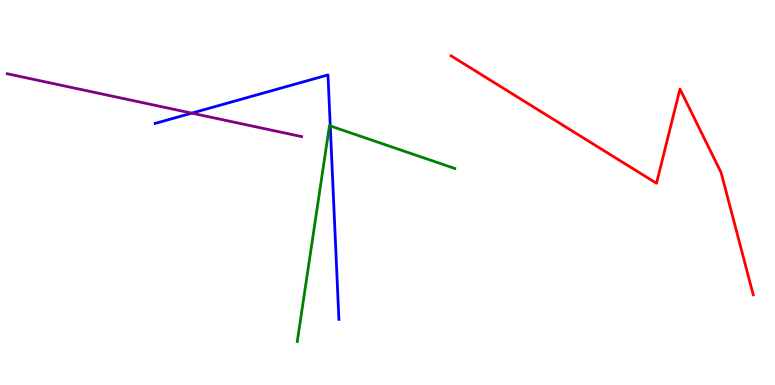[{'lines': ['blue', 'red'], 'intersections': []}, {'lines': ['green', 'red'], 'intersections': []}, {'lines': ['purple', 'red'], 'intersections': []}, {'lines': ['blue', 'green'], 'intersections': [{'x': 4.26, 'y': 6.73}]}, {'lines': ['blue', 'purple'], 'intersections': [{'x': 2.47, 'y': 7.06}]}, {'lines': ['green', 'purple'], 'intersections': []}]